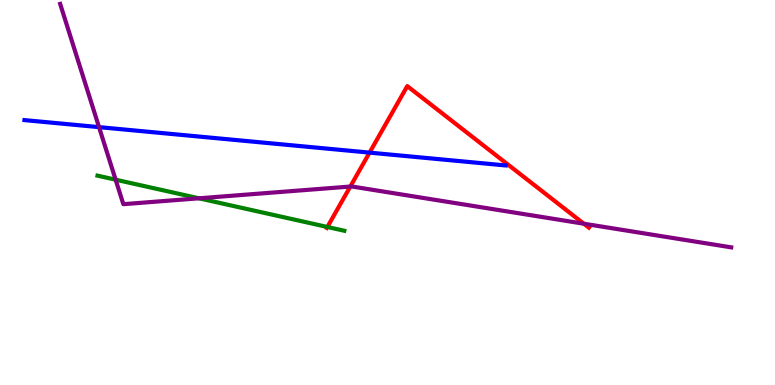[{'lines': ['blue', 'red'], 'intersections': [{'x': 4.77, 'y': 6.04}]}, {'lines': ['green', 'red'], 'intersections': [{'x': 4.22, 'y': 4.1}]}, {'lines': ['purple', 'red'], 'intersections': [{'x': 4.52, 'y': 5.15}, {'x': 7.53, 'y': 4.19}]}, {'lines': ['blue', 'green'], 'intersections': []}, {'lines': ['blue', 'purple'], 'intersections': [{'x': 1.28, 'y': 6.7}]}, {'lines': ['green', 'purple'], 'intersections': [{'x': 1.49, 'y': 5.33}, {'x': 2.57, 'y': 4.85}]}]